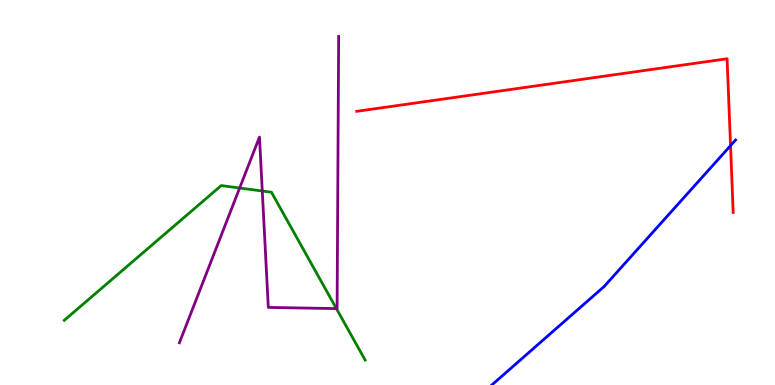[{'lines': ['blue', 'red'], 'intersections': [{'x': 9.43, 'y': 6.22}]}, {'lines': ['green', 'red'], 'intersections': []}, {'lines': ['purple', 'red'], 'intersections': []}, {'lines': ['blue', 'green'], 'intersections': []}, {'lines': ['blue', 'purple'], 'intersections': []}, {'lines': ['green', 'purple'], 'intersections': [{'x': 3.09, 'y': 5.12}, {'x': 3.38, 'y': 5.04}, {'x': 4.34, 'y': 1.98}]}]